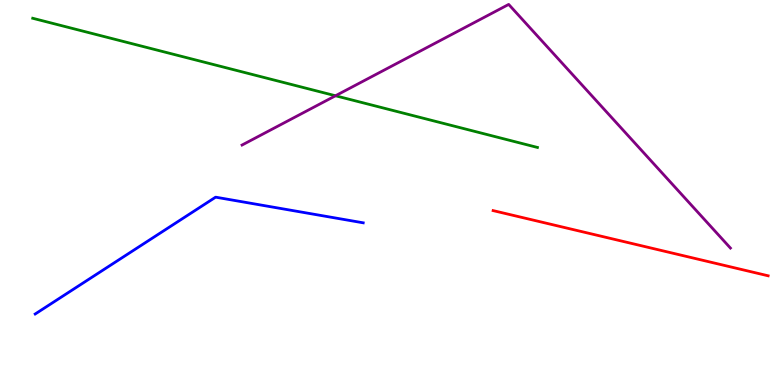[{'lines': ['blue', 'red'], 'intersections': []}, {'lines': ['green', 'red'], 'intersections': []}, {'lines': ['purple', 'red'], 'intersections': []}, {'lines': ['blue', 'green'], 'intersections': []}, {'lines': ['blue', 'purple'], 'intersections': []}, {'lines': ['green', 'purple'], 'intersections': [{'x': 4.33, 'y': 7.51}]}]